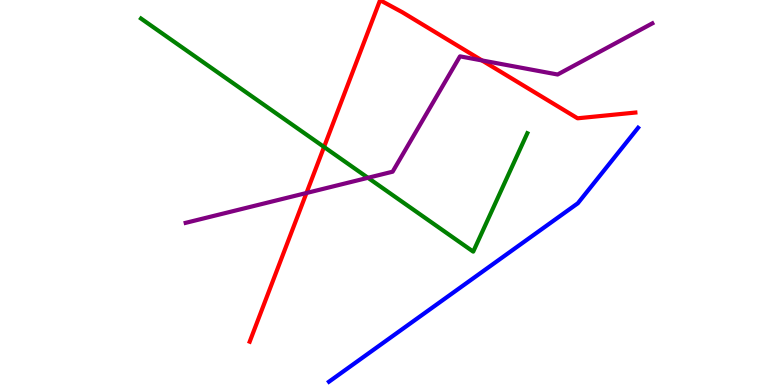[{'lines': ['blue', 'red'], 'intersections': []}, {'lines': ['green', 'red'], 'intersections': [{'x': 4.18, 'y': 6.18}]}, {'lines': ['purple', 'red'], 'intersections': [{'x': 3.95, 'y': 4.99}, {'x': 6.22, 'y': 8.43}]}, {'lines': ['blue', 'green'], 'intersections': []}, {'lines': ['blue', 'purple'], 'intersections': []}, {'lines': ['green', 'purple'], 'intersections': [{'x': 4.75, 'y': 5.38}]}]